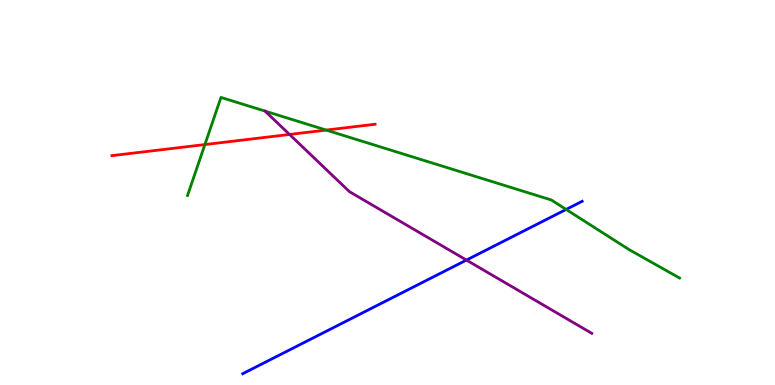[{'lines': ['blue', 'red'], 'intersections': []}, {'lines': ['green', 'red'], 'intersections': [{'x': 2.64, 'y': 6.25}, {'x': 4.21, 'y': 6.62}]}, {'lines': ['purple', 'red'], 'intersections': [{'x': 3.74, 'y': 6.51}]}, {'lines': ['blue', 'green'], 'intersections': [{'x': 7.31, 'y': 4.56}]}, {'lines': ['blue', 'purple'], 'intersections': [{'x': 6.02, 'y': 3.24}]}, {'lines': ['green', 'purple'], 'intersections': []}]